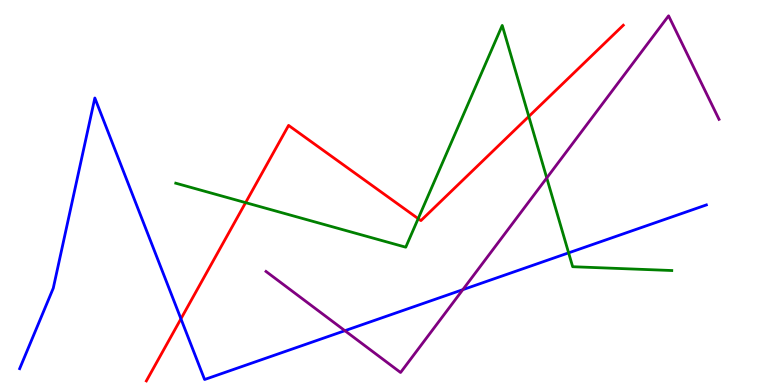[{'lines': ['blue', 'red'], 'intersections': [{'x': 2.33, 'y': 1.72}]}, {'lines': ['green', 'red'], 'intersections': [{'x': 3.17, 'y': 4.74}, {'x': 5.4, 'y': 4.32}, {'x': 6.82, 'y': 6.98}]}, {'lines': ['purple', 'red'], 'intersections': []}, {'lines': ['blue', 'green'], 'intersections': [{'x': 7.34, 'y': 3.43}]}, {'lines': ['blue', 'purple'], 'intersections': [{'x': 4.45, 'y': 1.41}, {'x': 5.97, 'y': 2.48}]}, {'lines': ['green', 'purple'], 'intersections': [{'x': 7.05, 'y': 5.38}]}]